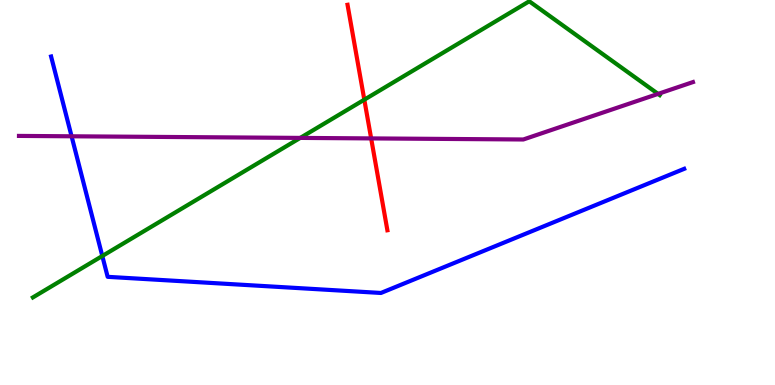[{'lines': ['blue', 'red'], 'intersections': []}, {'lines': ['green', 'red'], 'intersections': [{'x': 4.7, 'y': 7.41}]}, {'lines': ['purple', 'red'], 'intersections': [{'x': 4.79, 'y': 6.4}]}, {'lines': ['blue', 'green'], 'intersections': [{'x': 1.32, 'y': 3.35}]}, {'lines': ['blue', 'purple'], 'intersections': [{'x': 0.924, 'y': 6.46}]}, {'lines': ['green', 'purple'], 'intersections': [{'x': 3.87, 'y': 6.42}, {'x': 8.49, 'y': 7.56}]}]